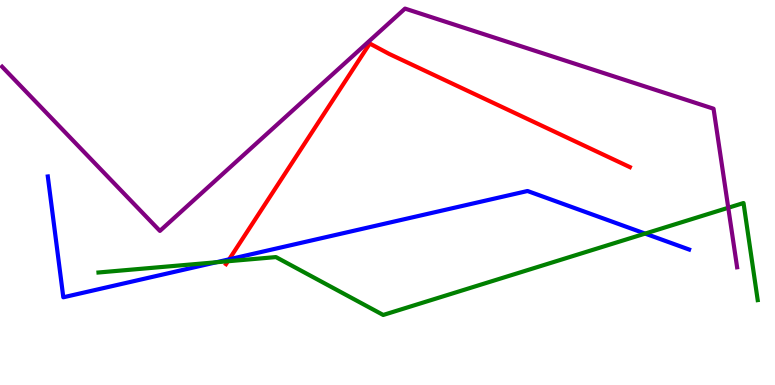[{'lines': ['blue', 'red'], 'intersections': [{'x': 2.96, 'y': 3.26}]}, {'lines': ['green', 'red'], 'intersections': [{'x': 2.94, 'y': 3.21}]}, {'lines': ['purple', 'red'], 'intersections': []}, {'lines': ['blue', 'green'], 'intersections': [{'x': 2.79, 'y': 3.19}, {'x': 8.32, 'y': 3.93}]}, {'lines': ['blue', 'purple'], 'intersections': []}, {'lines': ['green', 'purple'], 'intersections': [{'x': 9.4, 'y': 4.6}]}]